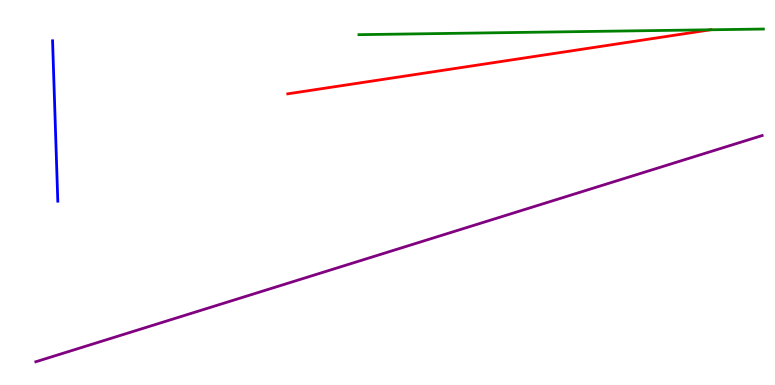[{'lines': ['blue', 'red'], 'intersections': []}, {'lines': ['green', 'red'], 'intersections': [{'x': 9.17, 'y': 9.23}]}, {'lines': ['purple', 'red'], 'intersections': []}, {'lines': ['blue', 'green'], 'intersections': []}, {'lines': ['blue', 'purple'], 'intersections': []}, {'lines': ['green', 'purple'], 'intersections': []}]